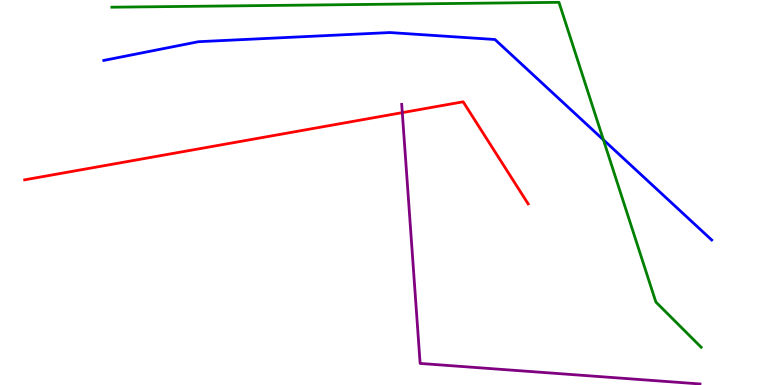[{'lines': ['blue', 'red'], 'intersections': []}, {'lines': ['green', 'red'], 'intersections': []}, {'lines': ['purple', 'red'], 'intersections': [{'x': 5.19, 'y': 7.07}]}, {'lines': ['blue', 'green'], 'intersections': [{'x': 7.79, 'y': 6.37}]}, {'lines': ['blue', 'purple'], 'intersections': []}, {'lines': ['green', 'purple'], 'intersections': []}]